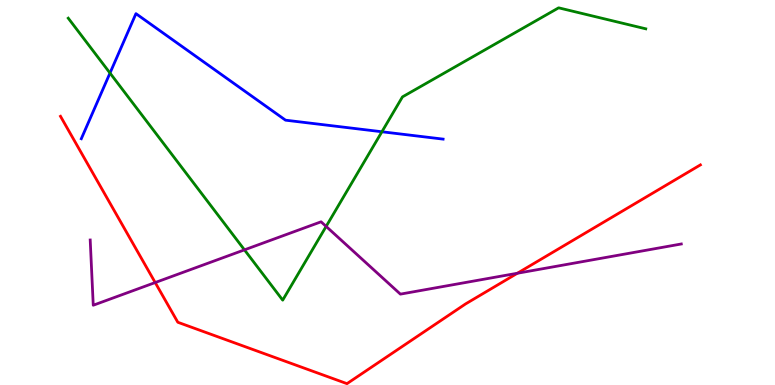[{'lines': ['blue', 'red'], 'intersections': []}, {'lines': ['green', 'red'], 'intersections': []}, {'lines': ['purple', 'red'], 'intersections': [{'x': 2.0, 'y': 2.66}, {'x': 6.68, 'y': 2.9}]}, {'lines': ['blue', 'green'], 'intersections': [{'x': 1.42, 'y': 8.1}, {'x': 4.93, 'y': 6.58}]}, {'lines': ['blue', 'purple'], 'intersections': []}, {'lines': ['green', 'purple'], 'intersections': [{'x': 3.15, 'y': 3.51}, {'x': 4.21, 'y': 4.12}]}]